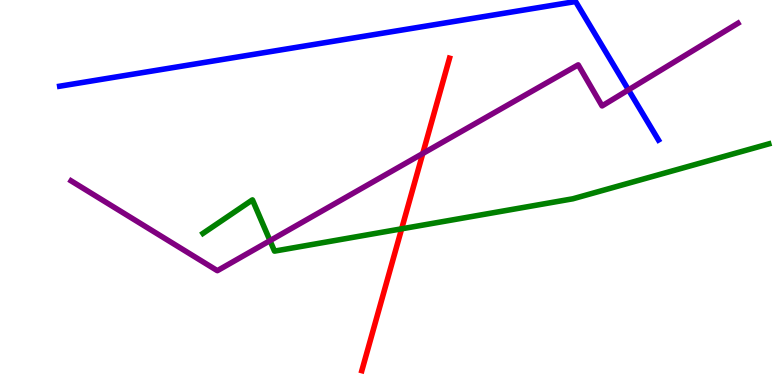[{'lines': ['blue', 'red'], 'intersections': []}, {'lines': ['green', 'red'], 'intersections': [{'x': 5.18, 'y': 4.06}]}, {'lines': ['purple', 'red'], 'intersections': [{'x': 5.46, 'y': 6.01}]}, {'lines': ['blue', 'green'], 'intersections': []}, {'lines': ['blue', 'purple'], 'intersections': [{'x': 8.11, 'y': 7.67}]}, {'lines': ['green', 'purple'], 'intersections': [{'x': 3.48, 'y': 3.75}]}]